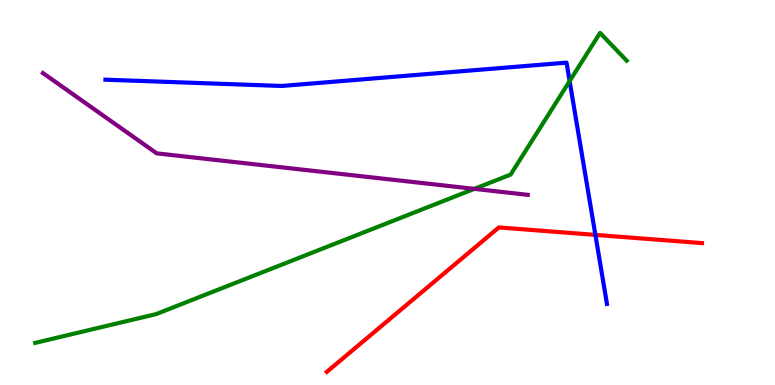[{'lines': ['blue', 'red'], 'intersections': [{'x': 7.68, 'y': 3.9}]}, {'lines': ['green', 'red'], 'intersections': []}, {'lines': ['purple', 'red'], 'intersections': []}, {'lines': ['blue', 'green'], 'intersections': [{'x': 7.35, 'y': 7.89}]}, {'lines': ['blue', 'purple'], 'intersections': []}, {'lines': ['green', 'purple'], 'intersections': [{'x': 6.12, 'y': 5.09}]}]